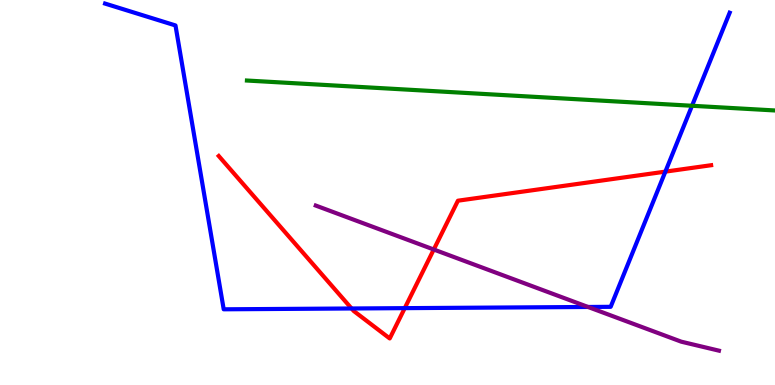[{'lines': ['blue', 'red'], 'intersections': [{'x': 4.54, 'y': 1.99}, {'x': 5.22, 'y': 2.0}, {'x': 8.59, 'y': 5.54}]}, {'lines': ['green', 'red'], 'intersections': []}, {'lines': ['purple', 'red'], 'intersections': [{'x': 5.6, 'y': 3.52}]}, {'lines': ['blue', 'green'], 'intersections': [{'x': 8.93, 'y': 7.25}]}, {'lines': ['blue', 'purple'], 'intersections': [{'x': 7.59, 'y': 2.03}]}, {'lines': ['green', 'purple'], 'intersections': []}]